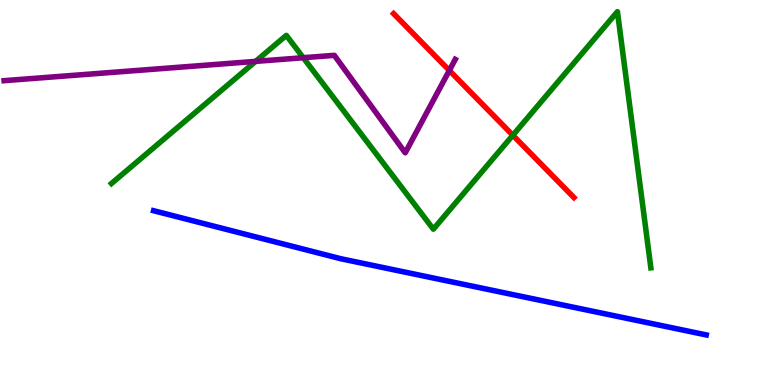[{'lines': ['blue', 'red'], 'intersections': []}, {'lines': ['green', 'red'], 'intersections': [{'x': 6.62, 'y': 6.49}]}, {'lines': ['purple', 'red'], 'intersections': [{'x': 5.8, 'y': 8.17}]}, {'lines': ['blue', 'green'], 'intersections': []}, {'lines': ['blue', 'purple'], 'intersections': []}, {'lines': ['green', 'purple'], 'intersections': [{'x': 3.3, 'y': 8.41}, {'x': 3.91, 'y': 8.5}]}]